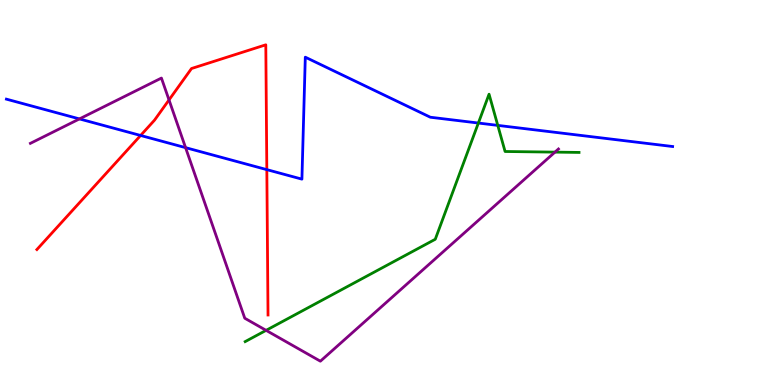[{'lines': ['blue', 'red'], 'intersections': [{'x': 1.81, 'y': 6.48}, {'x': 3.44, 'y': 5.59}]}, {'lines': ['green', 'red'], 'intersections': []}, {'lines': ['purple', 'red'], 'intersections': [{'x': 2.18, 'y': 7.4}]}, {'lines': ['blue', 'green'], 'intersections': [{'x': 6.17, 'y': 6.8}, {'x': 6.42, 'y': 6.74}]}, {'lines': ['blue', 'purple'], 'intersections': [{'x': 1.03, 'y': 6.91}, {'x': 2.39, 'y': 6.17}]}, {'lines': ['green', 'purple'], 'intersections': [{'x': 3.43, 'y': 1.42}, {'x': 7.16, 'y': 6.05}]}]